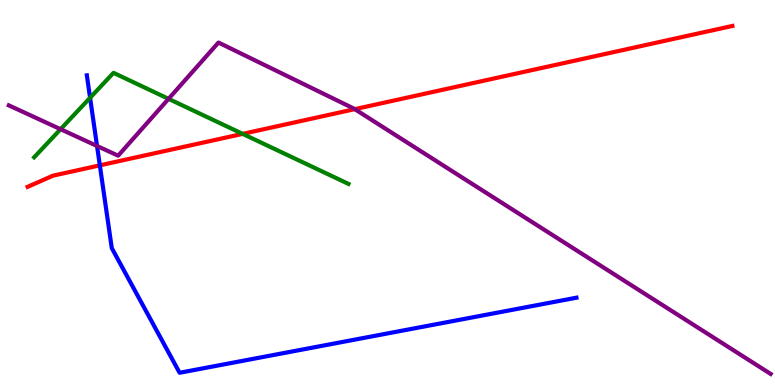[{'lines': ['blue', 'red'], 'intersections': [{'x': 1.29, 'y': 5.71}]}, {'lines': ['green', 'red'], 'intersections': [{'x': 3.13, 'y': 6.52}]}, {'lines': ['purple', 'red'], 'intersections': [{'x': 4.58, 'y': 7.16}]}, {'lines': ['blue', 'green'], 'intersections': [{'x': 1.16, 'y': 7.46}]}, {'lines': ['blue', 'purple'], 'intersections': [{'x': 1.25, 'y': 6.21}]}, {'lines': ['green', 'purple'], 'intersections': [{'x': 0.781, 'y': 6.64}, {'x': 2.17, 'y': 7.43}]}]